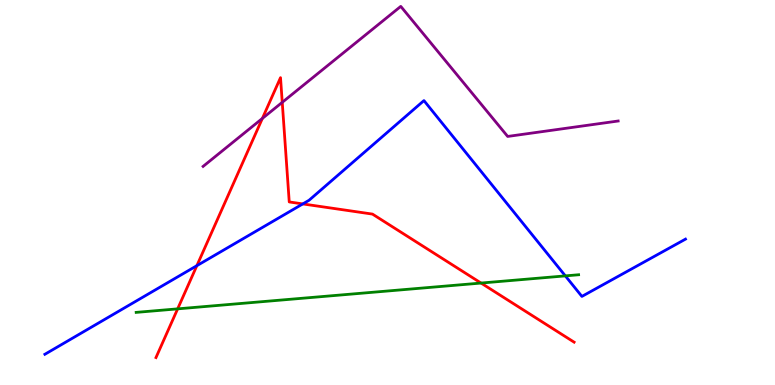[{'lines': ['blue', 'red'], 'intersections': [{'x': 2.54, 'y': 3.1}, {'x': 3.91, 'y': 4.7}]}, {'lines': ['green', 'red'], 'intersections': [{'x': 2.29, 'y': 1.98}, {'x': 6.21, 'y': 2.65}]}, {'lines': ['purple', 'red'], 'intersections': [{'x': 3.39, 'y': 6.92}, {'x': 3.64, 'y': 7.34}]}, {'lines': ['blue', 'green'], 'intersections': [{'x': 7.29, 'y': 2.83}]}, {'lines': ['blue', 'purple'], 'intersections': []}, {'lines': ['green', 'purple'], 'intersections': []}]